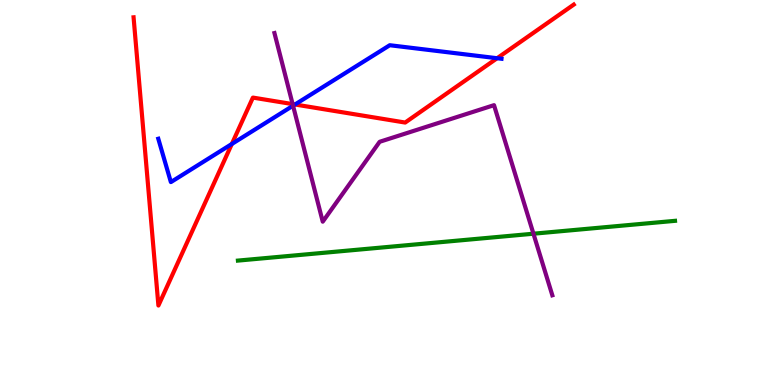[{'lines': ['blue', 'red'], 'intersections': [{'x': 2.99, 'y': 6.26}, {'x': 3.81, 'y': 7.29}, {'x': 6.41, 'y': 8.49}]}, {'lines': ['green', 'red'], 'intersections': []}, {'lines': ['purple', 'red'], 'intersections': [{'x': 3.78, 'y': 7.3}]}, {'lines': ['blue', 'green'], 'intersections': []}, {'lines': ['blue', 'purple'], 'intersections': [{'x': 3.78, 'y': 7.25}]}, {'lines': ['green', 'purple'], 'intersections': [{'x': 6.88, 'y': 3.93}]}]